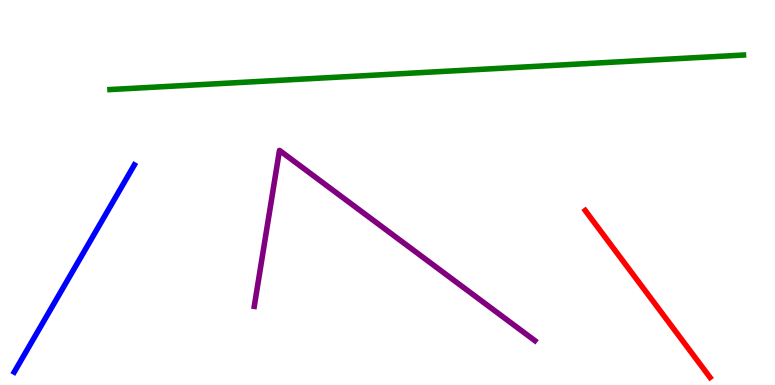[{'lines': ['blue', 'red'], 'intersections': []}, {'lines': ['green', 'red'], 'intersections': []}, {'lines': ['purple', 'red'], 'intersections': []}, {'lines': ['blue', 'green'], 'intersections': []}, {'lines': ['blue', 'purple'], 'intersections': []}, {'lines': ['green', 'purple'], 'intersections': []}]